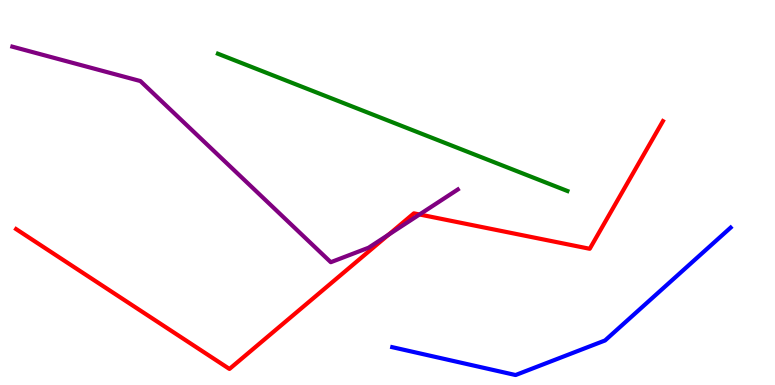[{'lines': ['blue', 'red'], 'intersections': []}, {'lines': ['green', 'red'], 'intersections': []}, {'lines': ['purple', 'red'], 'intersections': [{'x': 5.01, 'y': 3.91}, {'x': 5.41, 'y': 4.43}]}, {'lines': ['blue', 'green'], 'intersections': []}, {'lines': ['blue', 'purple'], 'intersections': []}, {'lines': ['green', 'purple'], 'intersections': []}]